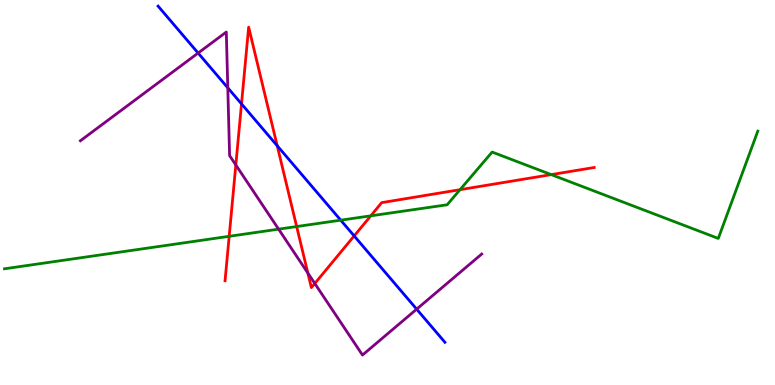[{'lines': ['blue', 'red'], 'intersections': [{'x': 3.12, 'y': 7.3}, {'x': 3.58, 'y': 6.21}, {'x': 4.57, 'y': 3.87}]}, {'lines': ['green', 'red'], 'intersections': [{'x': 2.96, 'y': 3.86}, {'x': 3.83, 'y': 4.12}, {'x': 4.78, 'y': 4.39}, {'x': 5.94, 'y': 5.07}, {'x': 7.11, 'y': 5.46}]}, {'lines': ['purple', 'red'], 'intersections': [{'x': 3.04, 'y': 5.72}, {'x': 3.97, 'y': 2.91}, {'x': 4.06, 'y': 2.64}]}, {'lines': ['blue', 'green'], 'intersections': [{'x': 4.4, 'y': 4.28}]}, {'lines': ['blue', 'purple'], 'intersections': [{'x': 2.56, 'y': 8.62}, {'x': 2.94, 'y': 7.72}, {'x': 5.38, 'y': 1.97}]}, {'lines': ['green', 'purple'], 'intersections': [{'x': 3.59, 'y': 4.05}]}]